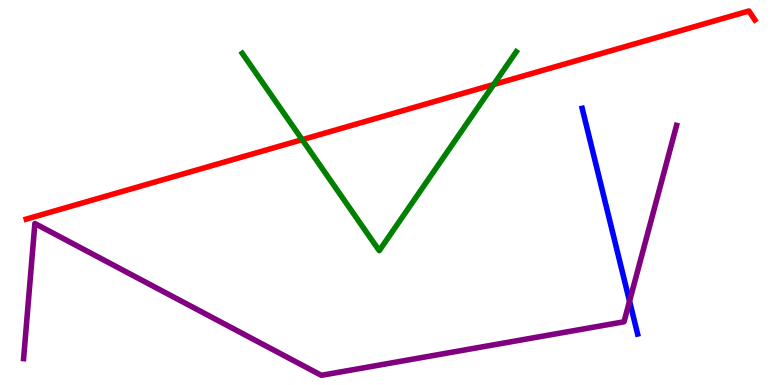[{'lines': ['blue', 'red'], 'intersections': []}, {'lines': ['green', 'red'], 'intersections': [{'x': 3.9, 'y': 6.37}, {'x': 6.37, 'y': 7.81}]}, {'lines': ['purple', 'red'], 'intersections': []}, {'lines': ['blue', 'green'], 'intersections': []}, {'lines': ['blue', 'purple'], 'intersections': [{'x': 8.12, 'y': 2.18}]}, {'lines': ['green', 'purple'], 'intersections': []}]